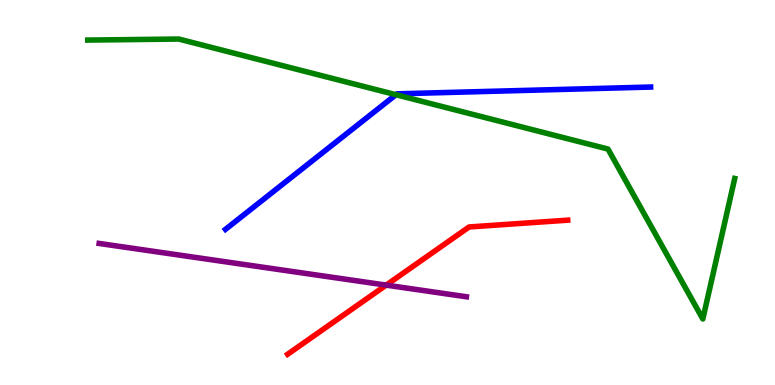[{'lines': ['blue', 'red'], 'intersections': []}, {'lines': ['green', 'red'], 'intersections': []}, {'lines': ['purple', 'red'], 'intersections': [{'x': 4.98, 'y': 2.59}]}, {'lines': ['blue', 'green'], 'intersections': [{'x': 5.11, 'y': 7.54}]}, {'lines': ['blue', 'purple'], 'intersections': []}, {'lines': ['green', 'purple'], 'intersections': []}]